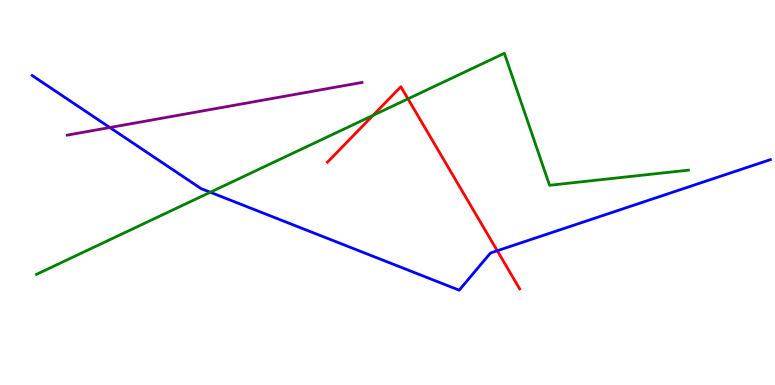[{'lines': ['blue', 'red'], 'intersections': [{'x': 6.42, 'y': 3.49}]}, {'lines': ['green', 'red'], 'intersections': [{'x': 4.81, 'y': 7.0}, {'x': 5.26, 'y': 7.43}]}, {'lines': ['purple', 'red'], 'intersections': []}, {'lines': ['blue', 'green'], 'intersections': [{'x': 2.71, 'y': 5.01}]}, {'lines': ['blue', 'purple'], 'intersections': [{'x': 1.42, 'y': 6.69}]}, {'lines': ['green', 'purple'], 'intersections': []}]